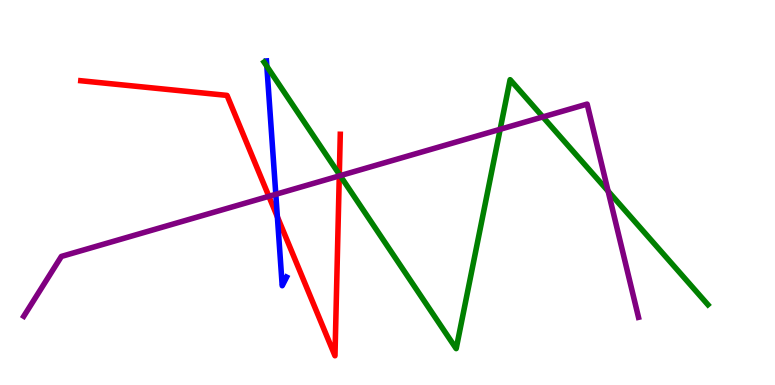[{'lines': ['blue', 'red'], 'intersections': [{'x': 3.58, 'y': 4.37}]}, {'lines': ['green', 'red'], 'intersections': [{'x': 4.38, 'y': 5.47}]}, {'lines': ['purple', 'red'], 'intersections': [{'x': 3.47, 'y': 4.9}, {'x': 4.38, 'y': 5.43}]}, {'lines': ['blue', 'green'], 'intersections': [{'x': 3.44, 'y': 8.28}]}, {'lines': ['blue', 'purple'], 'intersections': [{'x': 3.56, 'y': 4.95}]}, {'lines': ['green', 'purple'], 'intersections': [{'x': 4.39, 'y': 5.44}, {'x': 6.45, 'y': 6.64}, {'x': 7.0, 'y': 6.96}, {'x': 7.85, 'y': 5.03}]}]